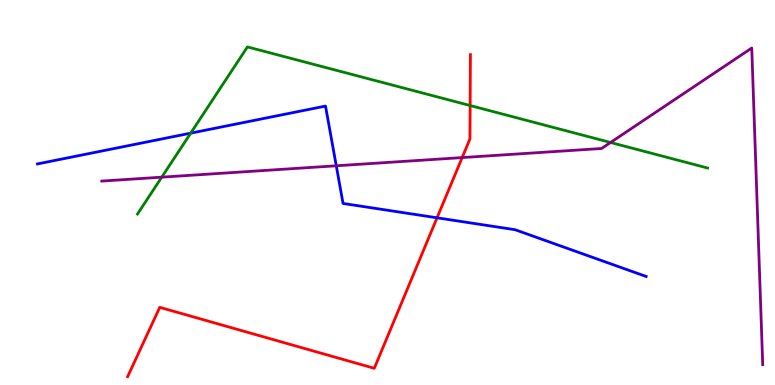[{'lines': ['blue', 'red'], 'intersections': [{'x': 5.64, 'y': 4.34}]}, {'lines': ['green', 'red'], 'intersections': [{'x': 6.07, 'y': 7.26}]}, {'lines': ['purple', 'red'], 'intersections': [{'x': 5.96, 'y': 5.91}]}, {'lines': ['blue', 'green'], 'intersections': [{'x': 2.46, 'y': 6.54}]}, {'lines': ['blue', 'purple'], 'intersections': [{'x': 4.34, 'y': 5.69}]}, {'lines': ['green', 'purple'], 'intersections': [{'x': 2.09, 'y': 5.4}, {'x': 7.88, 'y': 6.3}]}]